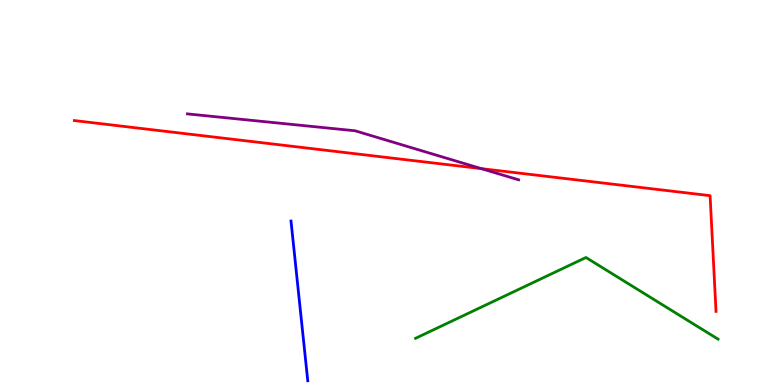[{'lines': ['blue', 'red'], 'intersections': []}, {'lines': ['green', 'red'], 'intersections': []}, {'lines': ['purple', 'red'], 'intersections': [{'x': 6.21, 'y': 5.62}]}, {'lines': ['blue', 'green'], 'intersections': []}, {'lines': ['blue', 'purple'], 'intersections': []}, {'lines': ['green', 'purple'], 'intersections': []}]